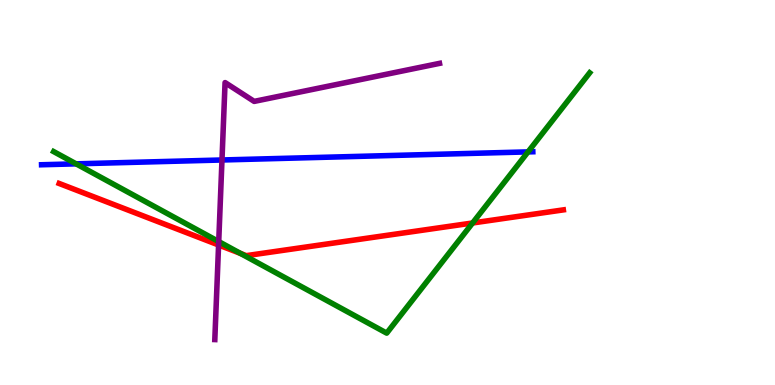[{'lines': ['blue', 'red'], 'intersections': []}, {'lines': ['green', 'red'], 'intersections': [{'x': 3.1, 'y': 3.42}, {'x': 6.1, 'y': 4.21}]}, {'lines': ['purple', 'red'], 'intersections': [{'x': 2.82, 'y': 3.64}]}, {'lines': ['blue', 'green'], 'intersections': [{'x': 0.982, 'y': 5.74}, {'x': 6.81, 'y': 6.05}]}, {'lines': ['blue', 'purple'], 'intersections': [{'x': 2.86, 'y': 5.84}]}, {'lines': ['green', 'purple'], 'intersections': [{'x': 2.82, 'y': 3.73}]}]